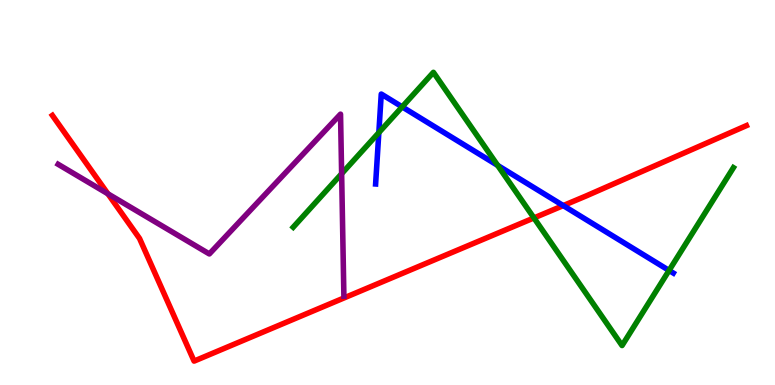[{'lines': ['blue', 'red'], 'intersections': [{'x': 7.27, 'y': 4.66}]}, {'lines': ['green', 'red'], 'intersections': [{'x': 6.89, 'y': 4.34}]}, {'lines': ['purple', 'red'], 'intersections': [{'x': 1.39, 'y': 4.97}]}, {'lines': ['blue', 'green'], 'intersections': [{'x': 4.89, 'y': 6.56}, {'x': 5.19, 'y': 7.22}, {'x': 6.42, 'y': 5.7}, {'x': 8.63, 'y': 2.98}]}, {'lines': ['blue', 'purple'], 'intersections': []}, {'lines': ['green', 'purple'], 'intersections': [{'x': 4.41, 'y': 5.49}]}]